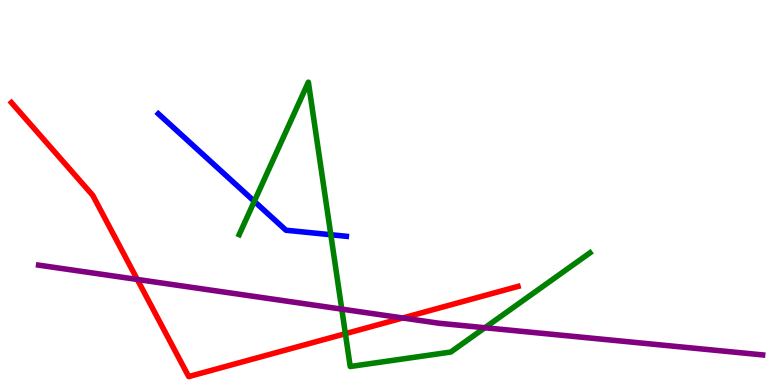[{'lines': ['blue', 'red'], 'intersections': []}, {'lines': ['green', 'red'], 'intersections': [{'x': 4.46, 'y': 1.33}]}, {'lines': ['purple', 'red'], 'intersections': [{'x': 1.77, 'y': 2.74}, {'x': 5.2, 'y': 1.74}]}, {'lines': ['blue', 'green'], 'intersections': [{'x': 3.28, 'y': 4.77}, {'x': 4.27, 'y': 3.9}]}, {'lines': ['blue', 'purple'], 'intersections': []}, {'lines': ['green', 'purple'], 'intersections': [{'x': 4.41, 'y': 1.97}, {'x': 6.26, 'y': 1.49}]}]